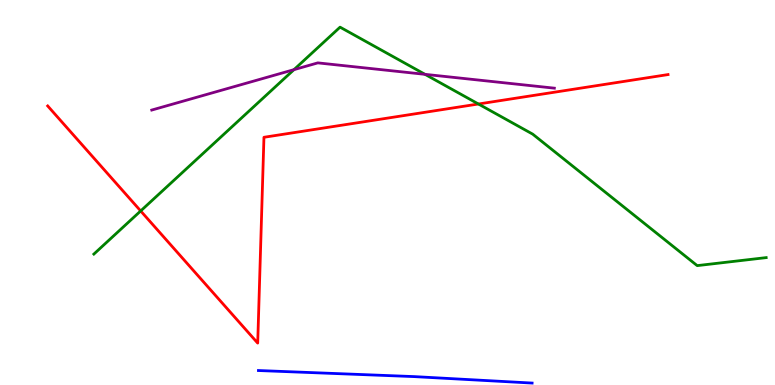[{'lines': ['blue', 'red'], 'intersections': []}, {'lines': ['green', 'red'], 'intersections': [{'x': 1.82, 'y': 4.52}, {'x': 6.17, 'y': 7.3}]}, {'lines': ['purple', 'red'], 'intersections': []}, {'lines': ['blue', 'green'], 'intersections': []}, {'lines': ['blue', 'purple'], 'intersections': []}, {'lines': ['green', 'purple'], 'intersections': [{'x': 3.79, 'y': 8.19}, {'x': 5.48, 'y': 8.07}]}]